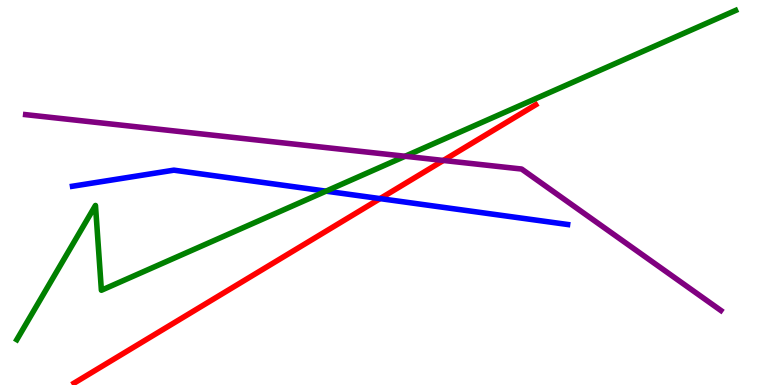[{'lines': ['blue', 'red'], 'intersections': [{'x': 4.9, 'y': 4.84}]}, {'lines': ['green', 'red'], 'intersections': []}, {'lines': ['purple', 'red'], 'intersections': [{'x': 5.72, 'y': 5.83}]}, {'lines': ['blue', 'green'], 'intersections': [{'x': 4.21, 'y': 5.03}]}, {'lines': ['blue', 'purple'], 'intersections': []}, {'lines': ['green', 'purple'], 'intersections': [{'x': 5.23, 'y': 5.94}]}]